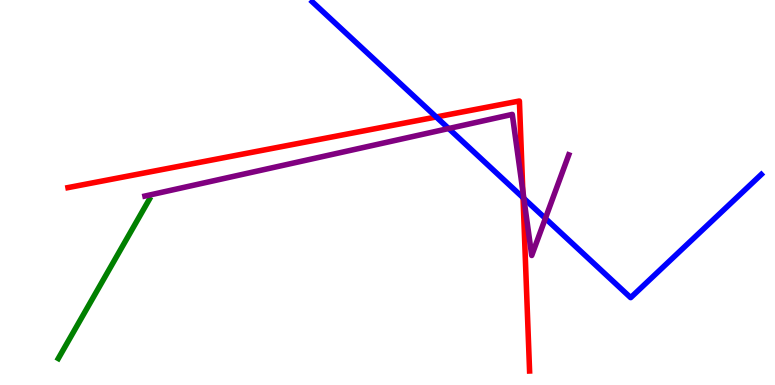[{'lines': ['blue', 'red'], 'intersections': [{'x': 5.63, 'y': 6.96}, {'x': 6.75, 'y': 4.87}]}, {'lines': ['green', 'red'], 'intersections': []}, {'lines': ['purple', 'red'], 'intersections': [{'x': 6.75, 'y': 5.05}]}, {'lines': ['blue', 'green'], 'intersections': []}, {'lines': ['blue', 'purple'], 'intersections': [{'x': 5.79, 'y': 6.66}, {'x': 6.76, 'y': 4.85}, {'x': 7.04, 'y': 4.33}]}, {'lines': ['green', 'purple'], 'intersections': []}]